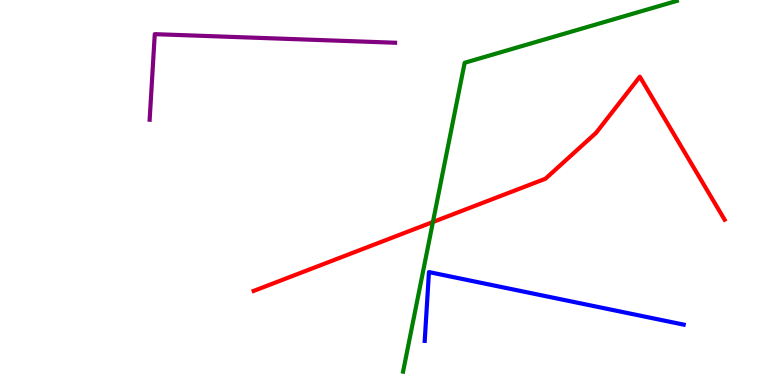[{'lines': ['blue', 'red'], 'intersections': []}, {'lines': ['green', 'red'], 'intersections': [{'x': 5.59, 'y': 4.23}]}, {'lines': ['purple', 'red'], 'intersections': []}, {'lines': ['blue', 'green'], 'intersections': []}, {'lines': ['blue', 'purple'], 'intersections': []}, {'lines': ['green', 'purple'], 'intersections': []}]